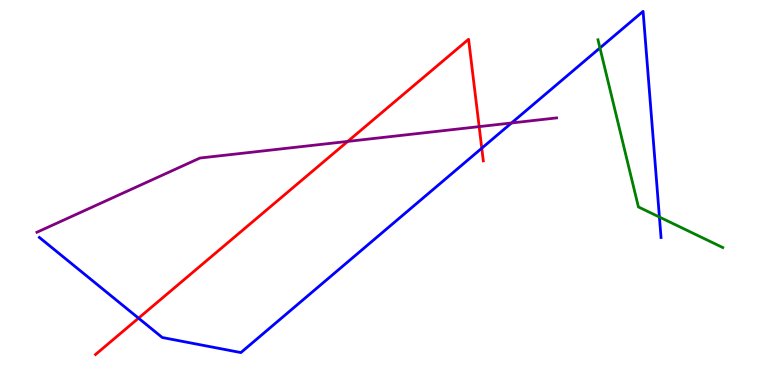[{'lines': ['blue', 'red'], 'intersections': [{'x': 1.79, 'y': 1.74}, {'x': 6.22, 'y': 6.15}]}, {'lines': ['green', 'red'], 'intersections': []}, {'lines': ['purple', 'red'], 'intersections': [{'x': 4.49, 'y': 6.33}, {'x': 6.18, 'y': 6.71}]}, {'lines': ['blue', 'green'], 'intersections': [{'x': 7.74, 'y': 8.75}, {'x': 8.51, 'y': 4.36}]}, {'lines': ['blue', 'purple'], 'intersections': [{'x': 6.6, 'y': 6.81}]}, {'lines': ['green', 'purple'], 'intersections': []}]